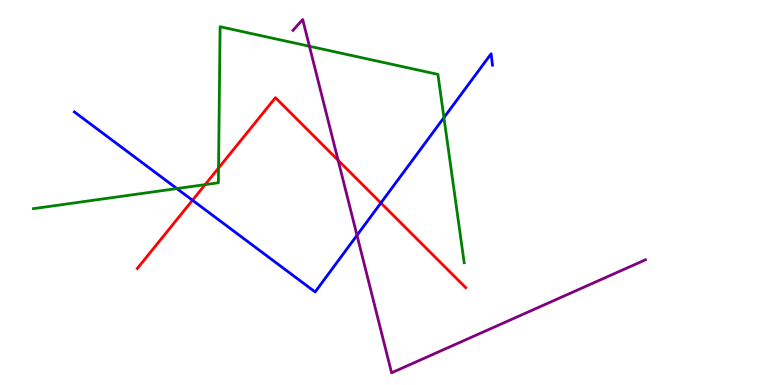[{'lines': ['blue', 'red'], 'intersections': [{'x': 2.48, 'y': 4.8}, {'x': 4.91, 'y': 4.73}]}, {'lines': ['green', 'red'], 'intersections': [{'x': 2.65, 'y': 5.2}, {'x': 2.82, 'y': 5.64}]}, {'lines': ['purple', 'red'], 'intersections': [{'x': 4.36, 'y': 5.84}]}, {'lines': ['blue', 'green'], 'intersections': [{'x': 2.28, 'y': 5.1}, {'x': 5.73, 'y': 6.94}]}, {'lines': ['blue', 'purple'], 'intersections': [{'x': 4.61, 'y': 3.89}]}, {'lines': ['green', 'purple'], 'intersections': [{'x': 3.99, 'y': 8.8}]}]